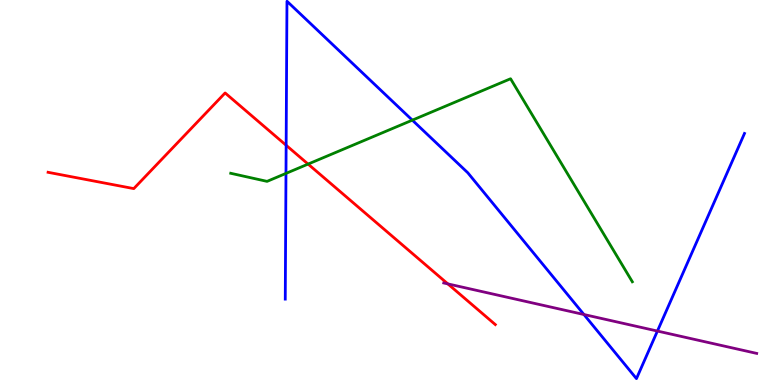[{'lines': ['blue', 'red'], 'intersections': [{'x': 3.69, 'y': 6.23}]}, {'lines': ['green', 'red'], 'intersections': [{'x': 3.98, 'y': 5.74}]}, {'lines': ['purple', 'red'], 'intersections': [{'x': 5.78, 'y': 2.63}]}, {'lines': ['blue', 'green'], 'intersections': [{'x': 3.69, 'y': 5.5}, {'x': 5.32, 'y': 6.88}]}, {'lines': ['blue', 'purple'], 'intersections': [{'x': 7.53, 'y': 1.83}, {'x': 8.48, 'y': 1.4}]}, {'lines': ['green', 'purple'], 'intersections': []}]